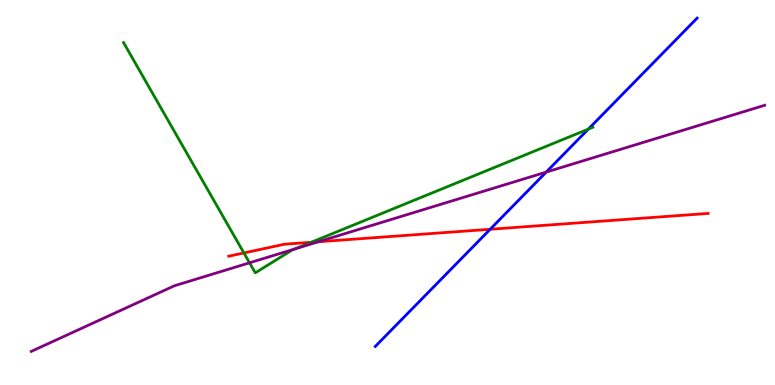[{'lines': ['blue', 'red'], 'intersections': [{'x': 6.32, 'y': 4.05}]}, {'lines': ['green', 'red'], 'intersections': [{'x': 3.15, 'y': 3.43}, {'x': 4.02, 'y': 3.71}]}, {'lines': ['purple', 'red'], 'intersections': [{'x': 4.11, 'y': 3.72}]}, {'lines': ['blue', 'green'], 'intersections': [{'x': 7.59, 'y': 6.65}]}, {'lines': ['blue', 'purple'], 'intersections': [{'x': 7.05, 'y': 5.53}]}, {'lines': ['green', 'purple'], 'intersections': [{'x': 3.22, 'y': 3.17}, {'x': 3.81, 'y': 3.54}]}]